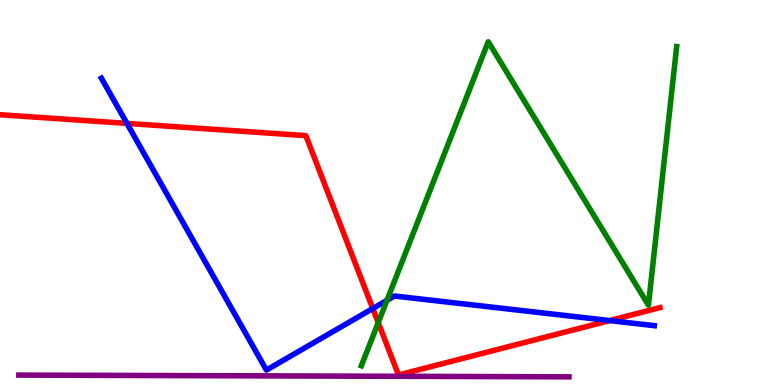[{'lines': ['blue', 'red'], 'intersections': [{'x': 1.64, 'y': 6.79}, {'x': 4.81, 'y': 1.99}, {'x': 7.87, 'y': 1.67}]}, {'lines': ['green', 'red'], 'intersections': [{'x': 4.88, 'y': 1.62}]}, {'lines': ['purple', 'red'], 'intersections': []}, {'lines': ['blue', 'green'], 'intersections': [{'x': 4.99, 'y': 2.2}]}, {'lines': ['blue', 'purple'], 'intersections': []}, {'lines': ['green', 'purple'], 'intersections': []}]